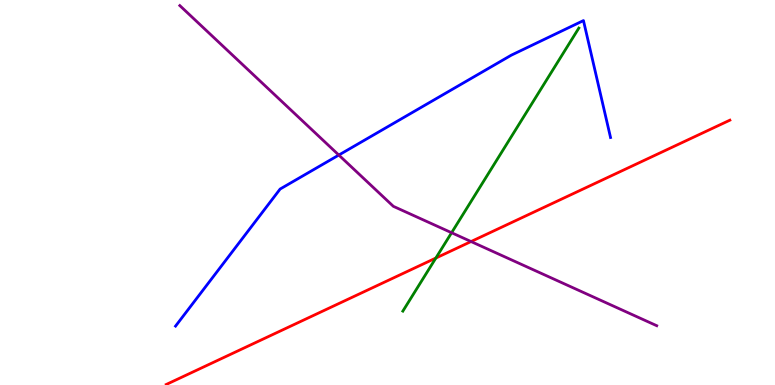[{'lines': ['blue', 'red'], 'intersections': []}, {'lines': ['green', 'red'], 'intersections': [{'x': 5.62, 'y': 3.3}]}, {'lines': ['purple', 'red'], 'intersections': [{'x': 6.08, 'y': 3.73}]}, {'lines': ['blue', 'green'], 'intersections': []}, {'lines': ['blue', 'purple'], 'intersections': [{'x': 4.37, 'y': 5.97}]}, {'lines': ['green', 'purple'], 'intersections': [{'x': 5.83, 'y': 3.96}]}]